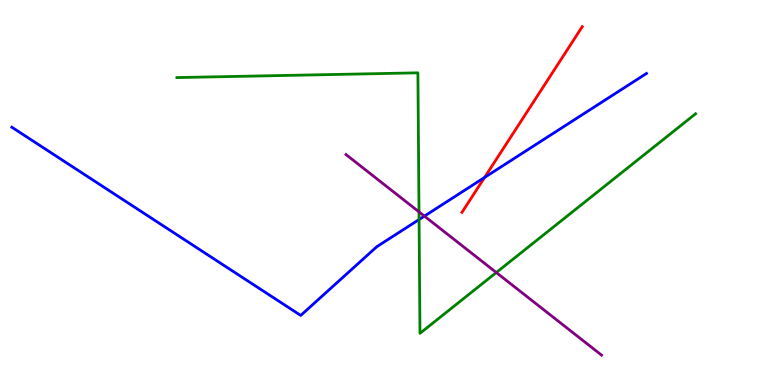[{'lines': ['blue', 'red'], 'intersections': [{'x': 6.25, 'y': 5.39}]}, {'lines': ['green', 'red'], 'intersections': []}, {'lines': ['purple', 'red'], 'intersections': []}, {'lines': ['blue', 'green'], 'intersections': [{'x': 5.41, 'y': 4.3}]}, {'lines': ['blue', 'purple'], 'intersections': [{'x': 5.48, 'y': 4.39}]}, {'lines': ['green', 'purple'], 'intersections': [{'x': 5.41, 'y': 4.5}, {'x': 6.4, 'y': 2.92}]}]